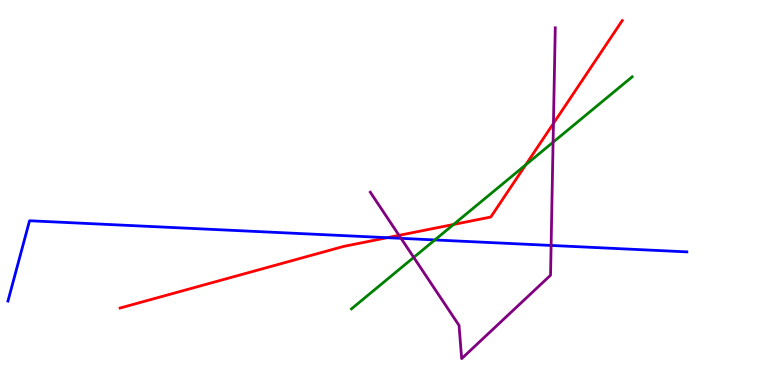[{'lines': ['blue', 'red'], 'intersections': [{'x': 5.0, 'y': 3.83}]}, {'lines': ['green', 'red'], 'intersections': [{'x': 5.85, 'y': 4.17}, {'x': 6.78, 'y': 5.72}]}, {'lines': ['purple', 'red'], 'intersections': [{'x': 5.15, 'y': 3.89}, {'x': 7.14, 'y': 6.79}]}, {'lines': ['blue', 'green'], 'intersections': [{'x': 5.61, 'y': 3.77}]}, {'lines': ['blue', 'purple'], 'intersections': [{'x': 5.17, 'y': 3.81}, {'x': 7.11, 'y': 3.62}]}, {'lines': ['green', 'purple'], 'intersections': [{'x': 5.34, 'y': 3.31}, {'x': 7.14, 'y': 6.31}]}]